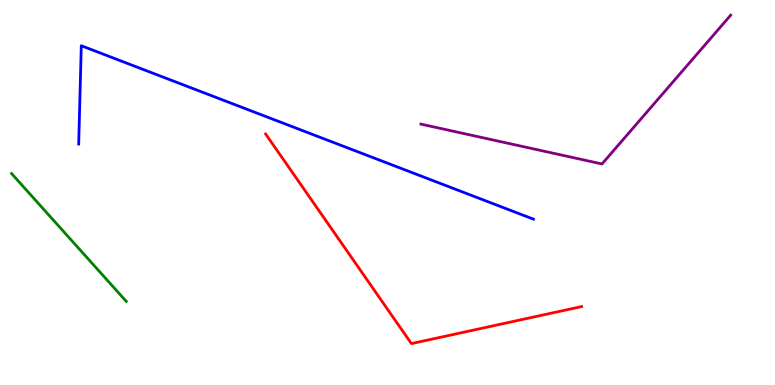[{'lines': ['blue', 'red'], 'intersections': []}, {'lines': ['green', 'red'], 'intersections': []}, {'lines': ['purple', 'red'], 'intersections': []}, {'lines': ['blue', 'green'], 'intersections': []}, {'lines': ['blue', 'purple'], 'intersections': []}, {'lines': ['green', 'purple'], 'intersections': []}]